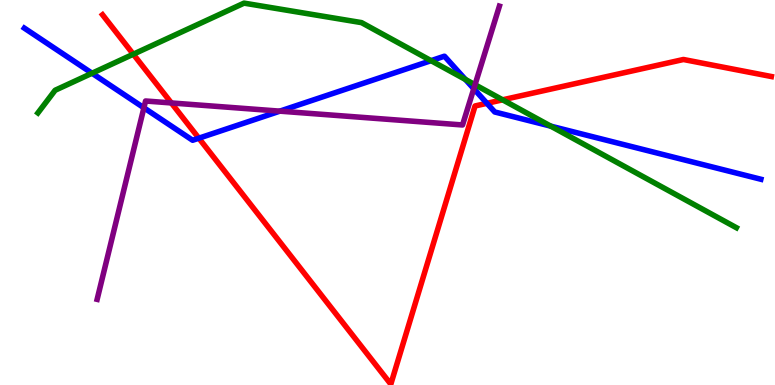[{'lines': ['blue', 'red'], 'intersections': [{'x': 2.57, 'y': 6.41}, {'x': 6.28, 'y': 7.32}]}, {'lines': ['green', 'red'], 'intersections': [{'x': 1.72, 'y': 8.59}, {'x': 6.49, 'y': 7.41}]}, {'lines': ['purple', 'red'], 'intersections': [{'x': 2.21, 'y': 7.33}]}, {'lines': ['blue', 'green'], 'intersections': [{'x': 1.19, 'y': 8.1}, {'x': 5.56, 'y': 8.42}, {'x': 6.01, 'y': 7.94}, {'x': 7.11, 'y': 6.72}]}, {'lines': ['blue', 'purple'], 'intersections': [{'x': 1.86, 'y': 7.2}, {'x': 3.61, 'y': 7.11}, {'x': 6.11, 'y': 7.7}]}, {'lines': ['green', 'purple'], 'intersections': [{'x': 6.13, 'y': 7.8}]}]